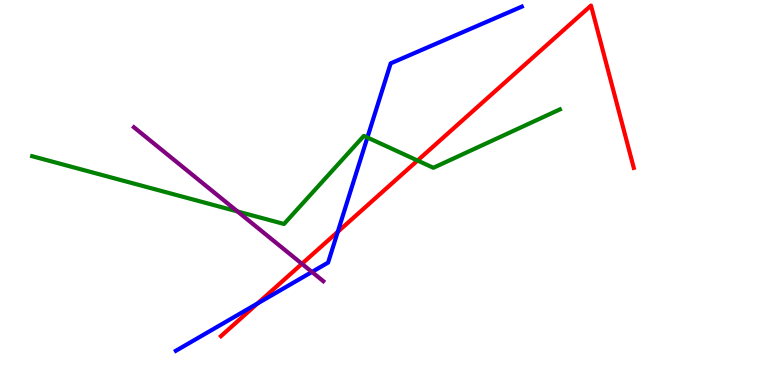[{'lines': ['blue', 'red'], 'intersections': [{'x': 3.32, 'y': 2.12}, {'x': 4.36, 'y': 3.98}]}, {'lines': ['green', 'red'], 'intersections': [{'x': 5.39, 'y': 5.83}]}, {'lines': ['purple', 'red'], 'intersections': [{'x': 3.9, 'y': 3.15}]}, {'lines': ['blue', 'green'], 'intersections': [{'x': 4.74, 'y': 6.43}]}, {'lines': ['blue', 'purple'], 'intersections': [{'x': 4.03, 'y': 2.94}]}, {'lines': ['green', 'purple'], 'intersections': [{'x': 3.06, 'y': 4.51}]}]